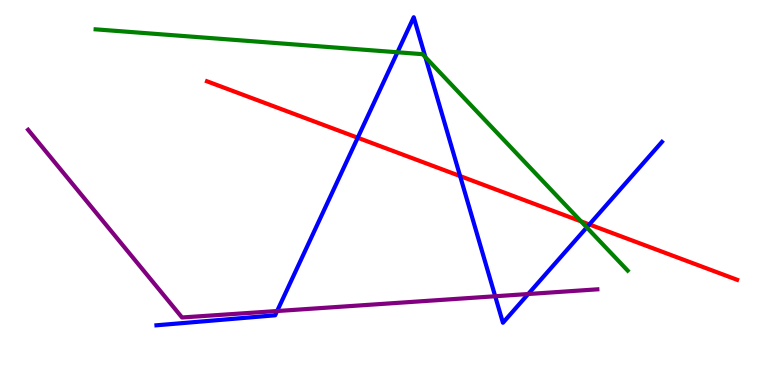[{'lines': ['blue', 'red'], 'intersections': [{'x': 4.62, 'y': 6.42}, {'x': 5.94, 'y': 5.43}, {'x': 7.6, 'y': 4.17}]}, {'lines': ['green', 'red'], 'intersections': [{'x': 7.5, 'y': 4.25}]}, {'lines': ['purple', 'red'], 'intersections': []}, {'lines': ['blue', 'green'], 'intersections': [{'x': 5.13, 'y': 8.64}, {'x': 5.49, 'y': 8.51}, {'x': 7.57, 'y': 4.09}]}, {'lines': ['blue', 'purple'], 'intersections': [{'x': 3.58, 'y': 1.92}, {'x': 6.39, 'y': 2.31}, {'x': 6.82, 'y': 2.36}]}, {'lines': ['green', 'purple'], 'intersections': []}]